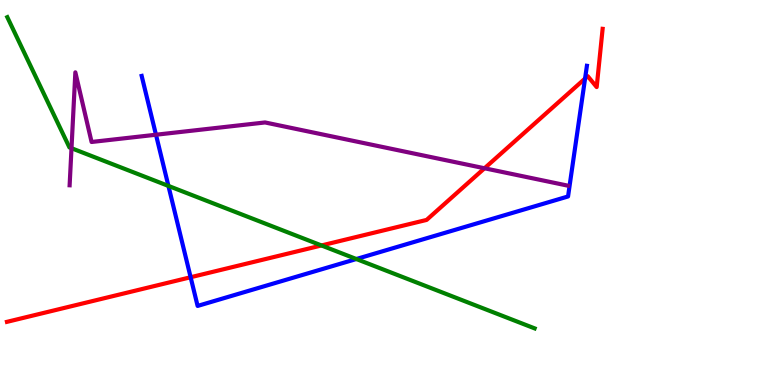[{'lines': ['blue', 'red'], 'intersections': [{'x': 2.46, 'y': 2.8}, {'x': 7.55, 'y': 7.96}]}, {'lines': ['green', 'red'], 'intersections': [{'x': 4.15, 'y': 3.62}]}, {'lines': ['purple', 'red'], 'intersections': [{'x': 6.25, 'y': 5.63}]}, {'lines': ['blue', 'green'], 'intersections': [{'x': 2.17, 'y': 5.17}, {'x': 4.6, 'y': 3.27}]}, {'lines': ['blue', 'purple'], 'intersections': [{'x': 2.01, 'y': 6.5}]}, {'lines': ['green', 'purple'], 'intersections': [{'x': 0.923, 'y': 6.15}]}]